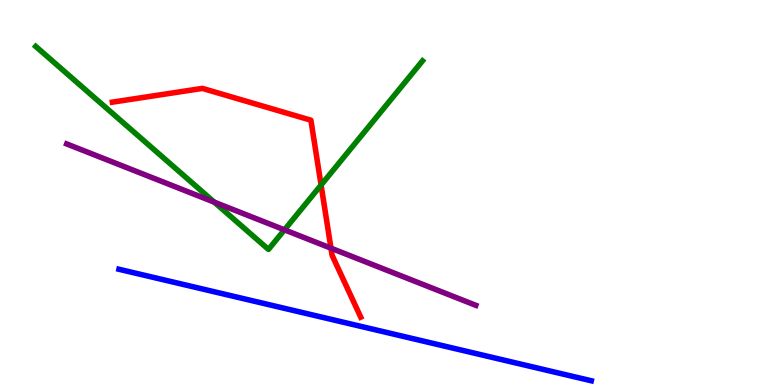[{'lines': ['blue', 'red'], 'intersections': []}, {'lines': ['green', 'red'], 'intersections': [{'x': 4.14, 'y': 5.19}]}, {'lines': ['purple', 'red'], 'intersections': [{'x': 4.27, 'y': 3.55}]}, {'lines': ['blue', 'green'], 'intersections': []}, {'lines': ['blue', 'purple'], 'intersections': []}, {'lines': ['green', 'purple'], 'intersections': [{'x': 2.76, 'y': 4.75}, {'x': 3.67, 'y': 4.03}]}]